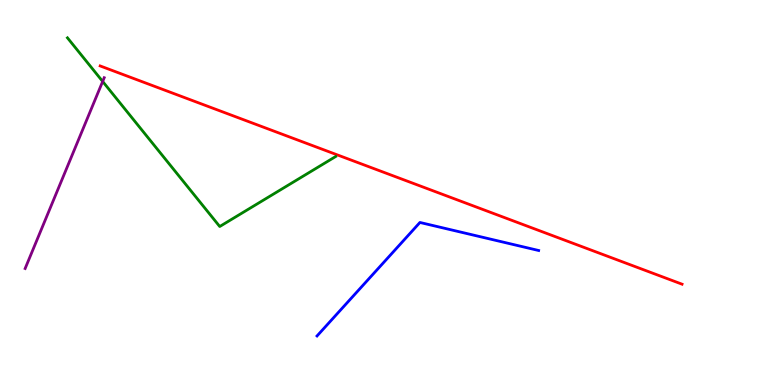[{'lines': ['blue', 'red'], 'intersections': []}, {'lines': ['green', 'red'], 'intersections': []}, {'lines': ['purple', 'red'], 'intersections': []}, {'lines': ['blue', 'green'], 'intersections': []}, {'lines': ['blue', 'purple'], 'intersections': []}, {'lines': ['green', 'purple'], 'intersections': [{'x': 1.32, 'y': 7.88}]}]